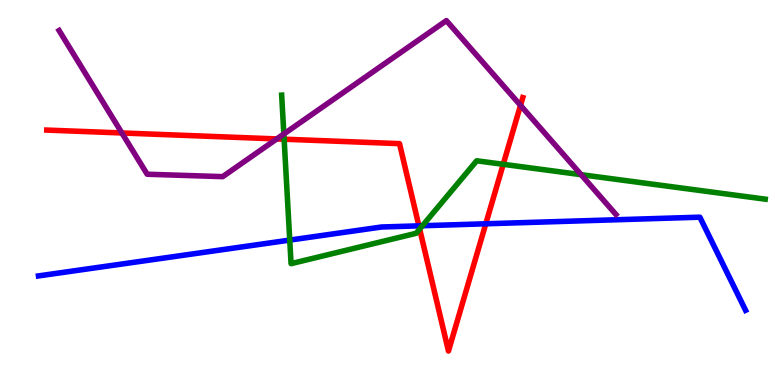[{'lines': ['blue', 'red'], 'intersections': [{'x': 5.41, 'y': 4.13}, {'x': 6.27, 'y': 4.19}]}, {'lines': ['green', 'red'], 'intersections': [{'x': 3.67, 'y': 6.38}, {'x': 5.41, 'y': 4.05}, {'x': 6.49, 'y': 5.73}]}, {'lines': ['purple', 'red'], 'intersections': [{'x': 1.57, 'y': 6.55}, {'x': 3.57, 'y': 6.39}, {'x': 6.72, 'y': 7.26}]}, {'lines': ['blue', 'green'], 'intersections': [{'x': 3.74, 'y': 3.76}, {'x': 5.45, 'y': 4.14}]}, {'lines': ['blue', 'purple'], 'intersections': []}, {'lines': ['green', 'purple'], 'intersections': [{'x': 3.66, 'y': 6.52}, {'x': 7.5, 'y': 5.46}]}]